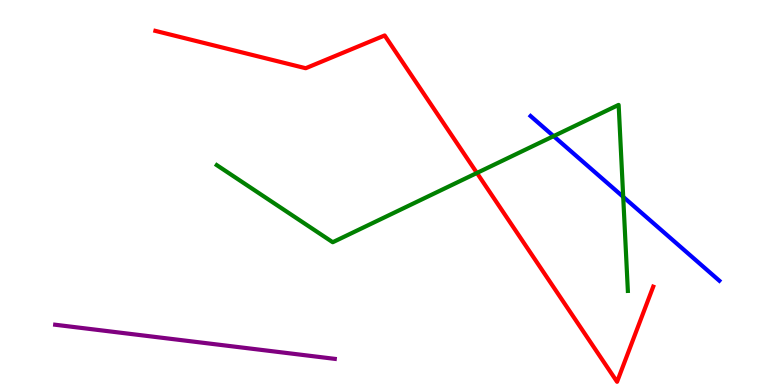[{'lines': ['blue', 'red'], 'intersections': []}, {'lines': ['green', 'red'], 'intersections': [{'x': 6.15, 'y': 5.51}]}, {'lines': ['purple', 'red'], 'intersections': []}, {'lines': ['blue', 'green'], 'intersections': [{'x': 7.14, 'y': 6.46}, {'x': 8.04, 'y': 4.89}]}, {'lines': ['blue', 'purple'], 'intersections': []}, {'lines': ['green', 'purple'], 'intersections': []}]